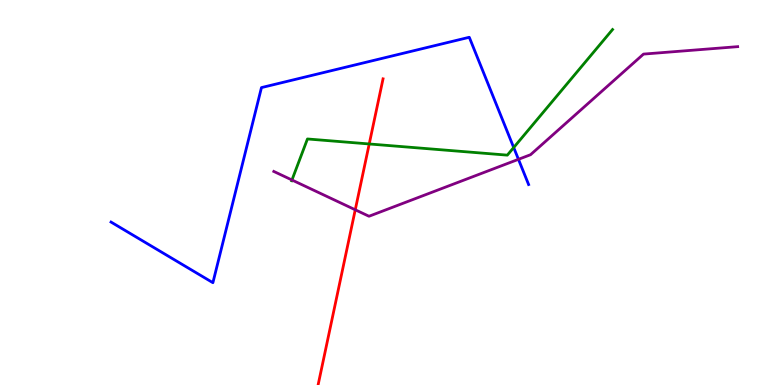[{'lines': ['blue', 'red'], 'intersections': []}, {'lines': ['green', 'red'], 'intersections': [{'x': 4.76, 'y': 6.26}]}, {'lines': ['purple', 'red'], 'intersections': [{'x': 4.58, 'y': 4.55}]}, {'lines': ['blue', 'green'], 'intersections': [{'x': 6.63, 'y': 6.17}]}, {'lines': ['blue', 'purple'], 'intersections': [{'x': 6.69, 'y': 5.86}]}, {'lines': ['green', 'purple'], 'intersections': [{'x': 3.77, 'y': 5.32}]}]